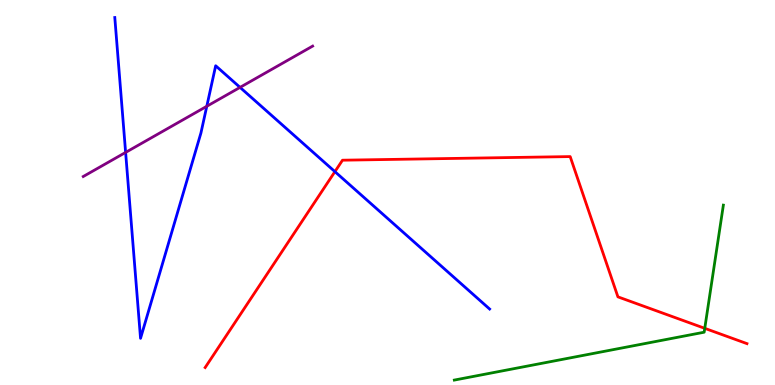[{'lines': ['blue', 'red'], 'intersections': [{'x': 4.32, 'y': 5.54}]}, {'lines': ['green', 'red'], 'intersections': [{'x': 9.09, 'y': 1.47}]}, {'lines': ['purple', 'red'], 'intersections': []}, {'lines': ['blue', 'green'], 'intersections': []}, {'lines': ['blue', 'purple'], 'intersections': [{'x': 1.62, 'y': 6.04}, {'x': 2.67, 'y': 7.24}, {'x': 3.1, 'y': 7.73}]}, {'lines': ['green', 'purple'], 'intersections': []}]